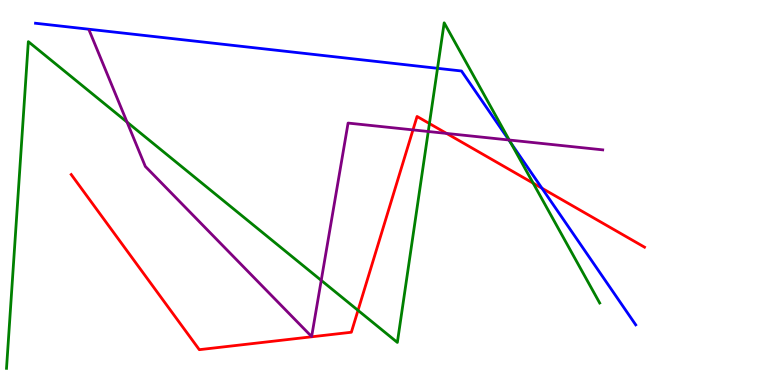[{'lines': ['blue', 'red'], 'intersections': [{'x': 6.99, 'y': 5.11}]}, {'lines': ['green', 'red'], 'intersections': [{'x': 4.62, 'y': 1.94}, {'x': 5.54, 'y': 6.79}, {'x': 6.88, 'y': 5.24}]}, {'lines': ['purple', 'red'], 'intersections': [{'x': 5.33, 'y': 6.63}, {'x': 5.76, 'y': 6.53}]}, {'lines': ['blue', 'green'], 'intersections': [{'x': 5.65, 'y': 8.23}, {'x': 6.59, 'y': 6.29}]}, {'lines': ['blue', 'purple'], 'intersections': [{'x': 6.57, 'y': 6.36}]}, {'lines': ['green', 'purple'], 'intersections': [{'x': 1.64, 'y': 6.83}, {'x': 4.14, 'y': 2.72}, {'x': 5.53, 'y': 6.58}, {'x': 6.57, 'y': 6.36}]}]